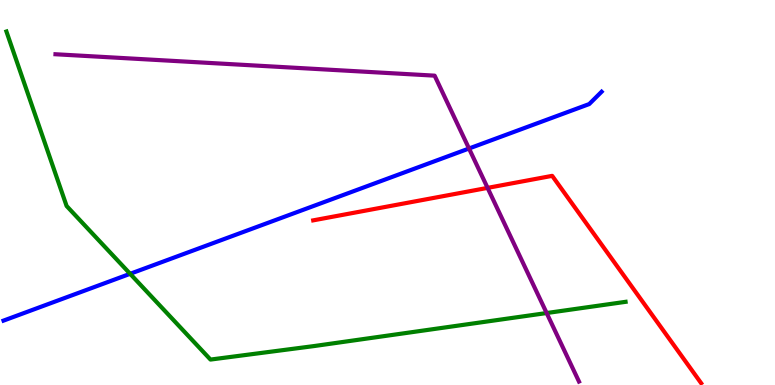[{'lines': ['blue', 'red'], 'intersections': []}, {'lines': ['green', 'red'], 'intersections': []}, {'lines': ['purple', 'red'], 'intersections': [{'x': 6.29, 'y': 5.12}]}, {'lines': ['blue', 'green'], 'intersections': [{'x': 1.68, 'y': 2.89}]}, {'lines': ['blue', 'purple'], 'intersections': [{'x': 6.05, 'y': 6.14}]}, {'lines': ['green', 'purple'], 'intersections': [{'x': 7.05, 'y': 1.87}]}]